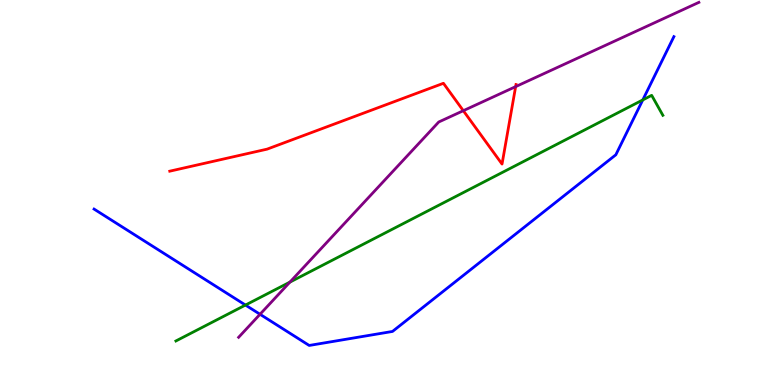[{'lines': ['blue', 'red'], 'intersections': []}, {'lines': ['green', 'red'], 'intersections': []}, {'lines': ['purple', 'red'], 'intersections': [{'x': 5.98, 'y': 7.12}, {'x': 6.65, 'y': 7.75}]}, {'lines': ['blue', 'green'], 'intersections': [{'x': 3.17, 'y': 2.08}, {'x': 8.29, 'y': 7.4}]}, {'lines': ['blue', 'purple'], 'intersections': [{'x': 3.36, 'y': 1.84}]}, {'lines': ['green', 'purple'], 'intersections': [{'x': 3.74, 'y': 2.67}]}]